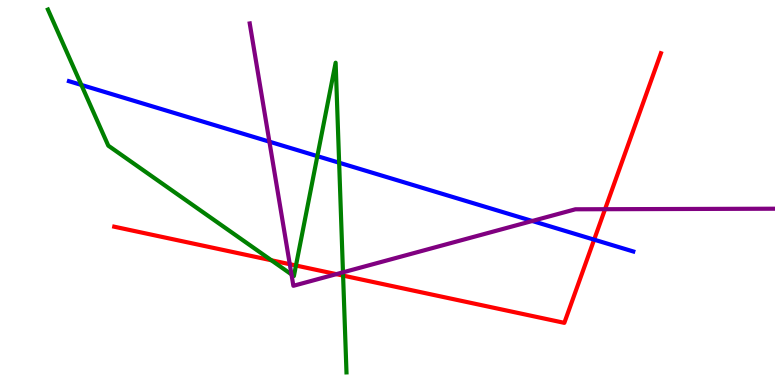[{'lines': ['blue', 'red'], 'intersections': [{'x': 7.67, 'y': 3.78}]}, {'lines': ['green', 'red'], 'intersections': [{'x': 3.5, 'y': 3.24}, {'x': 3.82, 'y': 3.1}, {'x': 4.43, 'y': 2.84}]}, {'lines': ['purple', 'red'], 'intersections': [{'x': 3.74, 'y': 3.14}, {'x': 4.34, 'y': 2.88}, {'x': 7.81, 'y': 4.57}]}, {'lines': ['blue', 'green'], 'intersections': [{'x': 1.05, 'y': 7.79}, {'x': 4.09, 'y': 5.94}, {'x': 4.38, 'y': 5.77}]}, {'lines': ['blue', 'purple'], 'intersections': [{'x': 3.48, 'y': 6.32}, {'x': 6.87, 'y': 4.26}]}, {'lines': ['green', 'purple'], 'intersections': [{'x': 3.76, 'y': 2.87}, {'x': 4.43, 'y': 2.93}]}]